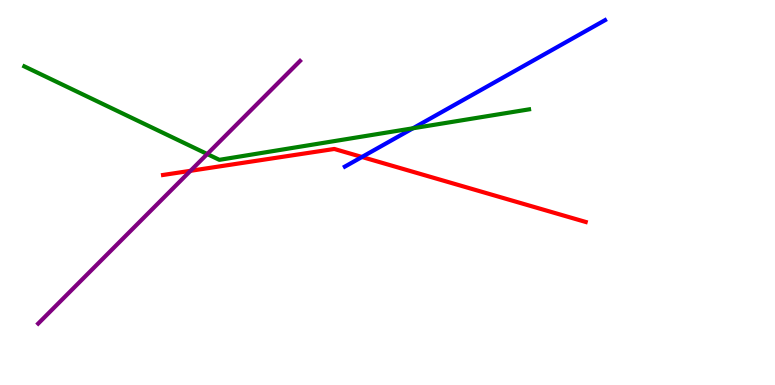[{'lines': ['blue', 'red'], 'intersections': [{'x': 4.67, 'y': 5.92}]}, {'lines': ['green', 'red'], 'intersections': []}, {'lines': ['purple', 'red'], 'intersections': [{'x': 2.46, 'y': 5.56}]}, {'lines': ['blue', 'green'], 'intersections': [{'x': 5.33, 'y': 6.67}]}, {'lines': ['blue', 'purple'], 'intersections': []}, {'lines': ['green', 'purple'], 'intersections': [{'x': 2.67, 'y': 6.0}]}]